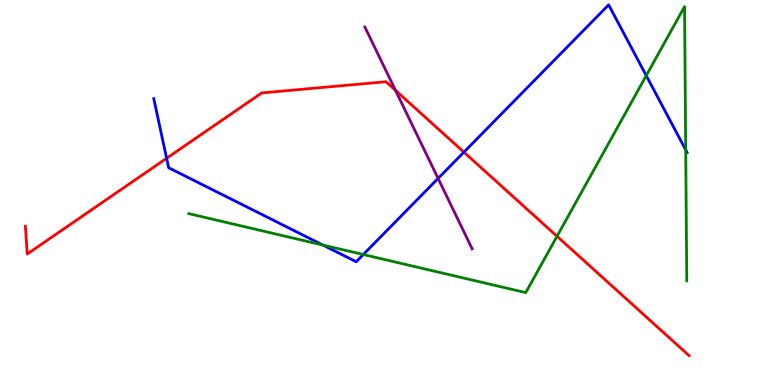[{'lines': ['blue', 'red'], 'intersections': [{'x': 2.15, 'y': 5.89}, {'x': 5.99, 'y': 6.05}]}, {'lines': ['green', 'red'], 'intersections': [{'x': 7.19, 'y': 3.86}]}, {'lines': ['purple', 'red'], 'intersections': [{'x': 5.1, 'y': 7.65}]}, {'lines': ['blue', 'green'], 'intersections': [{'x': 4.17, 'y': 3.63}, {'x': 4.69, 'y': 3.39}, {'x': 8.34, 'y': 8.04}, {'x': 8.85, 'y': 6.11}]}, {'lines': ['blue', 'purple'], 'intersections': [{'x': 5.65, 'y': 5.37}]}, {'lines': ['green', 'purple'], 'intersections': []}]